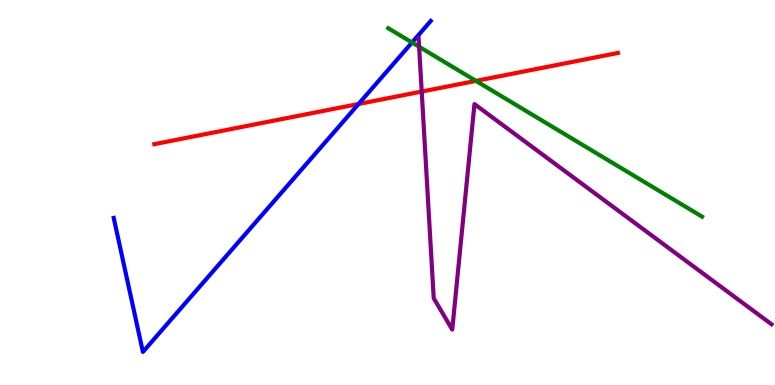[{'lines': ['blue', 'red'], 'intersections': [{'x': 4.63, 'y': 7.3}]}, {'lines': ['green', 'red'], 'intersections': [{'x': 6.14, 'y': 7.9}]}, {'lines': ['purple', 'red'], 'intersections': [{'x': 5.44, 'y': 7.62}]}, {'lines': ['blue', 'green'], 'intersections': [{'x': 5.32, 'y': 8.9}]}, {'lines': ['blue', 'purple'], 'intersections': []}, {'lines': ['green', 'purple'], 'intersections': [{'x': 5.41, 'y': 8.79}]}]